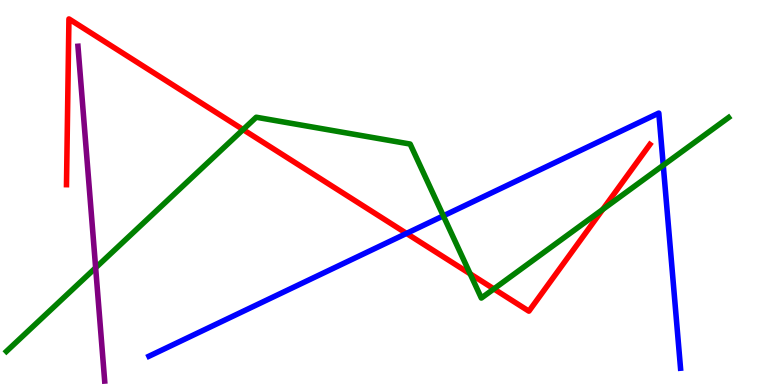[{'lines': ['blue', 'red'], 'intersections': [{'x': 5.25, 'y': 3.94}]}, {'lines': ['green', 'red'], 'intersections': [{'x': 3.14, 'y': 6.63}, {'x': 6.07, 'y': 2.89}, {'x': 6.37, 'y': 2.5}, {'x': 7.78, 'y': 4.56}]}, {'lines': ['purple', 'red'], 'intersections': []}, {'lines': ['blue', 'green'], 'intersections': [{'x': 5.72, 'y': 4.39}, {'x': 8.56, 'y': 5.71}]}, {'lines': ['blue', 'purple'], 'intersections': []}, {'lines': ['green', 'purple'], 'intersections': [{'x': 1.23, 'y': 3.04}]}]